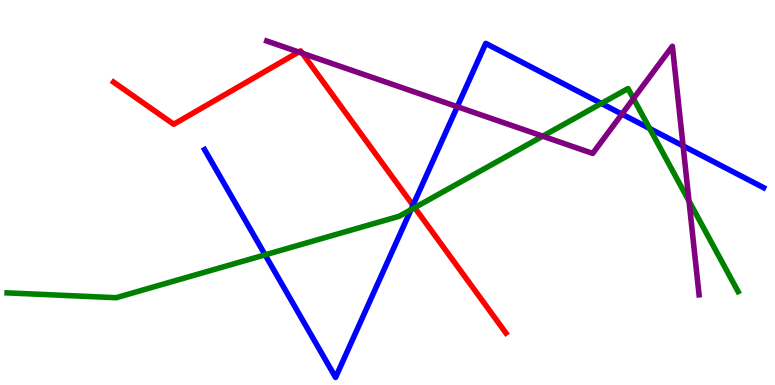[{'lines': ['blue', 'red'], 'intersections': [{'x': 5.33, 'y': 4.67}]}, {'lines': ['green', 'red'], 'intersections': [{'x': 5.35, 'y': 4.61}]}, {'lines': ['purple', 'red'], 'intersections': [{'x': 3.85, 'y': 8.65}, {'x': 3.9, 'y': 8.62}]}, {'lines': ['blue', 'green'], 'intersections': [{'x': 3.42, 'y': 3.38}, {'x': 5.3, 'y': 4.55}, {'x': 7.76, 'y': 7.31}, {'x': 8.38, 'y': 6.66}]}, {'lines': ['blue', 'purple'], 'intersections': [{'x': 5.9, 'y': 7.23}, {'x': 8.02, 'y': 7.04}, {'x': 8.81, 'y': 6.21}]}, {'lines': ['green', 'purple'], 'intersections': [{'x': 7.0, 'y': 6.46}, {'x': 8.17, 'y': 7.44}, {'x': 8.89, 'y': 4.78}]}]